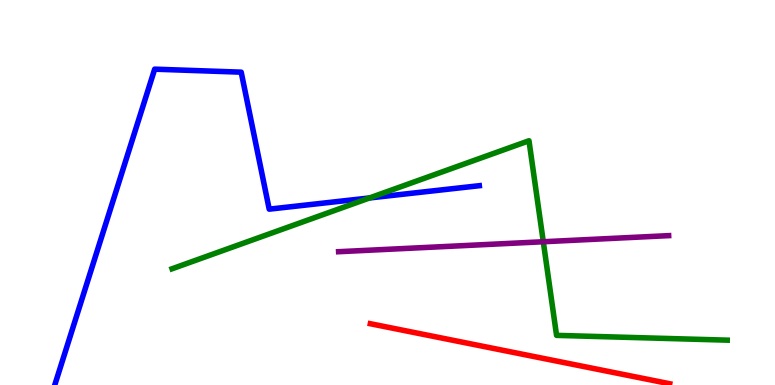[{'lines': ['blue', 'red'], 'intersections': []}, {'lines': ['green', 'red'], 'intersections': []}, {'lines': ['purple', 'red'], 'intersections': []}, {'lines': ['blue', 'green'], 'intersections': [{'x': 4.77, 'y': 4.86}]}, {'lines': ['blue', 'purple'], 'intersections': []}, {'lines': ['green', 'purple'], 'intersections': [{'x': 7.01, 'y': 3.72}]}]